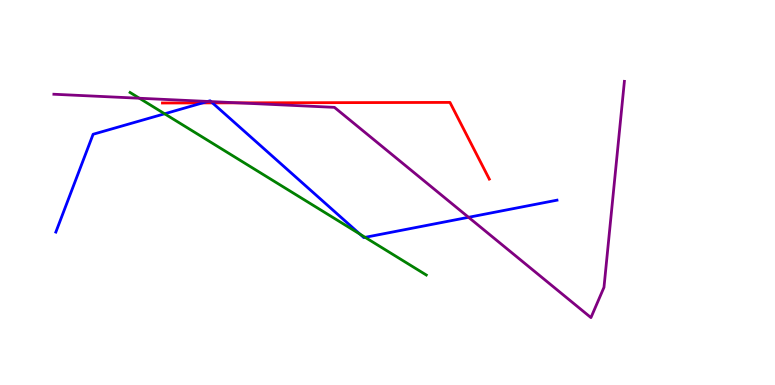[{'lines': ['blue', 'red'], 'intersections': [{'x': 2.61, 'y': 7.33}, {'x': 2.74, 'y': 7.33}]}, {'lines': ['green', 'red'], 'intersections': []}, {'lines': ['purple', 'red'], 'intersections': [{'x': 3.07, 'y': 7.33}]}, {'lines': ['blue', 'green'], 'intersections': [{'x': 2.12, 'y': 7.04}, {'x': 4.64, 'y': 3.92}, {'x': 4.71, 'y': 3.84}]}, {'lines': ['blue', 'purple'], 'intersections': [{'x': 2.68, 'y': 7.37}, {'x': 2.72, 'y': 7.36}, {'x': 6.05, 'y': 4.36}]}, {'lines': ['green', 'purple'], 'intersections': [{'x': 1.8, 'y': 7.45}]}]